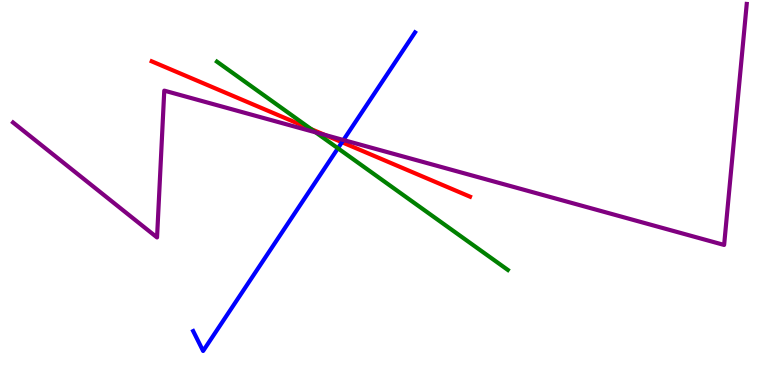[{'lines': ['blue', 'red'], 'intersections': [{'x': 4.41, 'y': 6.31}]}, {'lines': ['green', 'red'], 'intersections': [{'x': 4.02, 'y': 6.65}]}, {'lines': ['purple', 'red'], 'intersections': [{'x': 4.19, 'y': 6.5}]}, {'lines': ['blue', 'green'], 'intersections': [{'x': 4.36, 'y': 6.15}]}, {'lines': ['blue', 'purple'], 'intersections': [{'x': 4.43, 'y': 6.36}]}, {'lines': ['green', 'purple'], 'intersections': [{'x': 4.07, 'y': 6.56}]}]